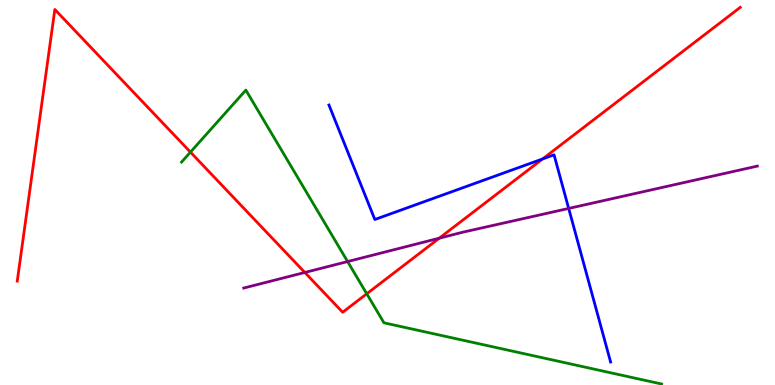[{'lines': ['blue', 'red'], 'intersections': [{'x': 7.0, 'y': 5.87}]}, {'lines': ['green', 'red'], 'intersections': [{'x': 2.46, 'y': 6.05}, {'x': 4.73, 'y': 2.37}]}, {'lines': ['purple', 'red'], 'intersections': [{'x': 3.93, 'y': 2.92}, {'x': 5.67, 'y': 3.81}]}, {'lines': ['blue', 'green'], 'intersections': []}, {'lines': ['blue', 'purple'], 'intersections': [{'x': 7.34, 'y': 4.59}]}, {'lines': ['green', 'purple'], 'intersections': [{'x': 4.49, 'y': 3.21}]}]